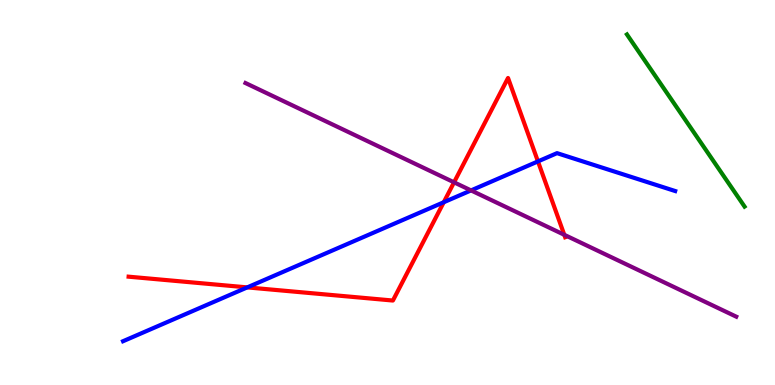[{'lines': ['blue', 'red'], 'intersections': [{'x': 3.19, 'y': 2.54}, {'x': 5.73, 'y': 4.75}, {'x': 6.94, 'y': 5.81}]}, {'lines': ['green', 'red'], 'intersections': []}, {'lines': ['purple', 'red'], 'intersections': [{'x': 5.86, 'y': 5.26}, {'x': 7.28, 'y': 3.9}]}, {'lines': ['blue', 'green'], 'intersections': []}, {'lines': ['blue', 'purple'], 'intersections': [{'x': 6.08, 'y': 5.05}]}, {'lines': ['green', 'purple'], 'intersections': []}]